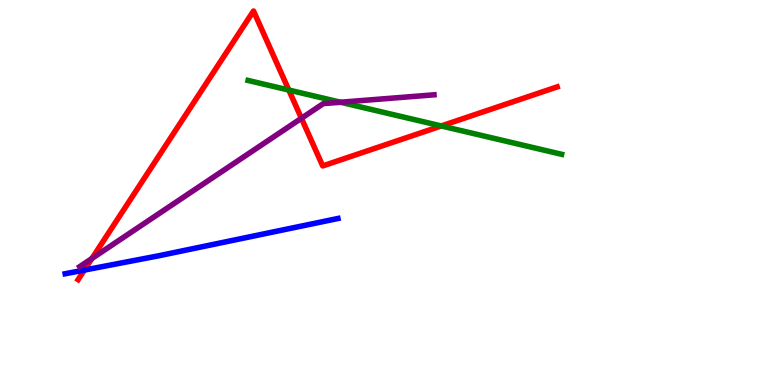[{'lines': ['blue', 'red'], 'intersections': [{'x': 1.09, 'y': 2.99}]}, {'lines': ['green', 'red'], 'intersections': [{'x': 3.73, 'y': 7.66}, {'x': 5.69, 'y': 6.73}]}, {'lines': ['purple', 'red'], 'intersections': [{'x': 1.19, 'y': 3.29}, {'x': 3.89, 'y': 6.93}]}, {'lines': ['blue', 'green'], 'intersections': []}, {'lines': ['blue', 'purple'], 'intersections': []}, {'lines': ['green', 'purple'], 'intersections': [{'x': 4.39, 'y': 7.34}]}]